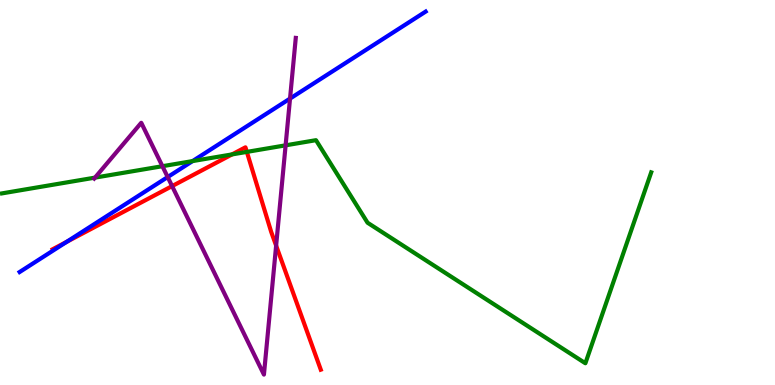[{'lines': ['blue', 'red'], 'intersections': [{'x': 0.86, 'y': 3.72}]}, {'lines': ['green', 'red'], 'intersections': [{'x': 2.99, 'y': 5.99}, {'x': 3.19, 'y': 6.05}]}, {'lines': ['purple', 'red'], 'intersections': [{'x': 2.22, 'y': 5.17}, {'x': 3.56, 'y': 3.62}]}, {'lines': ['blue', 'green'], 'intersections': [{'x': 2.48, 'y': 5.82}]}, {'lines': ['blue', 'purple'], 'intersections': [{'x': 2.16, 'y': 5.4}, {'x': 3.74, 'y': 7.44}]}, {'lines': ['green', 'purple'], 'intersections': [{'x': 1.23, 'y': 5.39}, {'x': 2.1, 'y': 5.68}, {'x': 3.69, 'y': 6.23}]}]